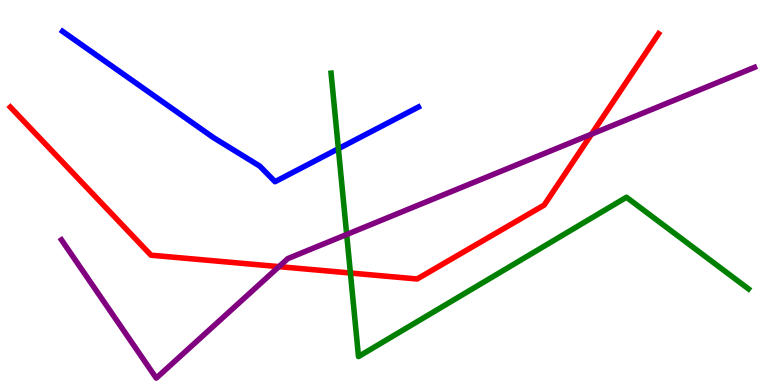[{'lines': ['blue', 'red'], 'intersections': []}, {'lines': ['green', 'red'], 'intersections': [{'x': 4.52, 'y': 2.91}]}, {'lines': ['purple', 'red'], 'intersections': [{'x': 3.6, 'y': 3.07}, {'x': 7.63, 'y': 6.52}]}, {'lines': ['blue', 'green'], 'intersections': [{'x': 4.37, 'y': 6.14}]}, {'lines': ['blue', 'purple'], 'intersections': []}, {'lines': ['green', 'purple'], 'intersections': [{'x': 4.47, 'y': 3.91}]}]